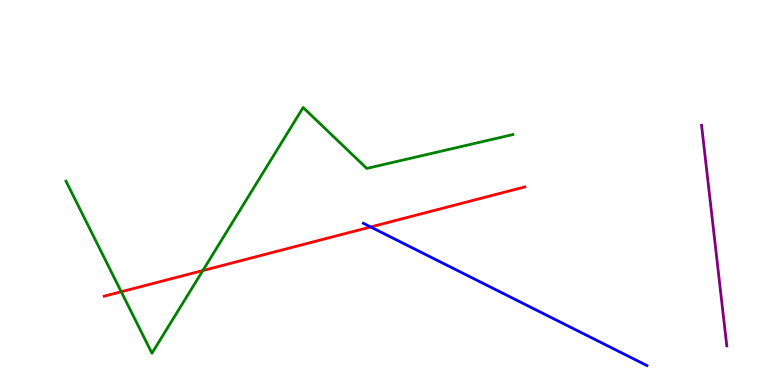[{'lines': ['blue', 'red'], 'intersections': [{'x': 4.78, 'y': 4.1}]}, {'lines': ['green', 'red'], 'intersections': [{'x': 1.56, 'y': 2.42}, {'x': 2.62, 'y': 2.97}]}, {'lines': ['purple', 'red'], 'intersections': []}, {'lines': ['blue', 'green'], 'intersections': []}, {'lines': ['blue', 'purple'], 'intersections': []}, {'lines': ['green', 'purple'], 'intersections': []}]